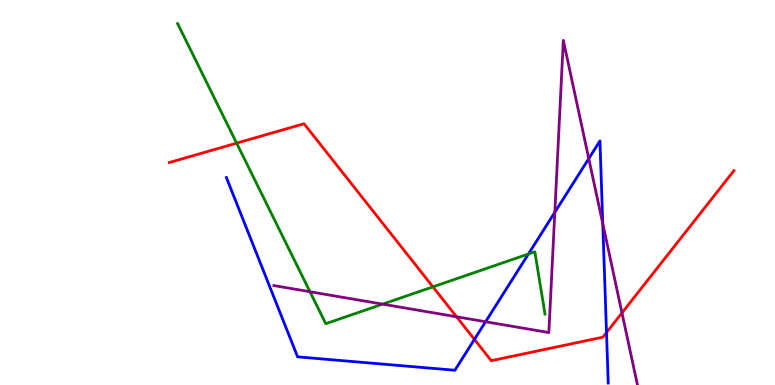[{'lines': ['blue', 'red'], 'intersections': [{'x': 6.12, 'y': 1.18}, {'x': 7.83, 'y': 1.36}]}, {'lines': ['green', 'red'], 'intersections': [{'x': 3.05, 'y': 6.28}, {'x': 5.59, 'y': 2.55}]}, {'lines': ['purple', 'red'], 'intersections': [{'x': 5.89, 'y': 1.77}, {'x': 8.03, 'y': 1.87}]}, {'lines': ['blue', 'green'], 'intersections': [{'x': 6.82, 'y': 3.4}]}, {'lines': ['blue', 'purple'], 'intersections': [{'x': 6.27, 'y': 1.64}, {'x': 7.16, 'y': 4.49}, {'x': 7.6, 'y': 5.88}, {'x': 7.78, 'y': 4.19}]}, {'lines': ['green', 'purple'], 'intersections': [{'x': 4.0, 'y': 2.42}, {'x': 4.94, 'y': 2.1}]}]